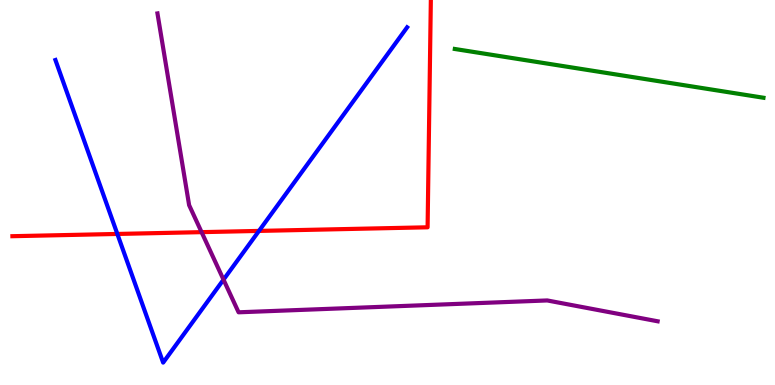[{'lines': ['blue', 'red'], 'intersections': [{'x': 1.51, 'y': 3.92}, {'x': 3.34, 'y': 4.0}]}, {'lines': ['green', 'red'], 'intersections': []}, {'lines': ['purple', 'red'], 'intersections': [{'x': 2.6, 'y': 3.97}]}, {'lines': ['blue', 'green'], 'intersections': []}, {'lines': ['blue', 'purple'], 'intersections': [{'x': 2.88, 'y': 2.74}]}, {'lines': ['green', 'purple'], 'intersections': []}]